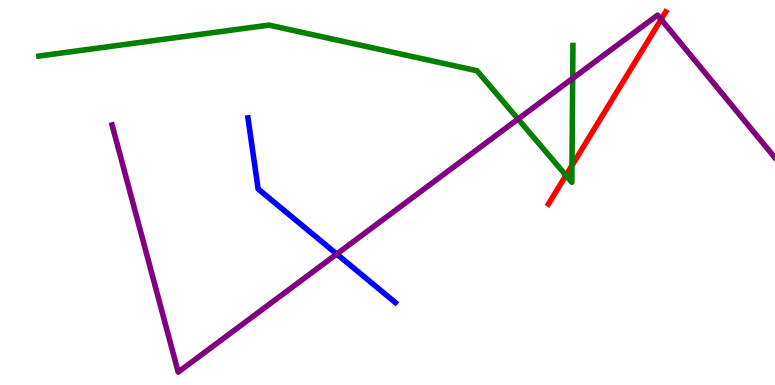[{'lines': ['blue', 'red'], 'intersections': []}, {'lines': ['green', 'red'], 'intersections': [{'x': 7.3, 'y': 5.44}, {'x': 7.38, 'y': 5.7}]}, {'lines': ['purple', 'red'], 'intersections': [{'x': 8.53, 'y': 9.5}]}, {'lines': ['blue', 'green'], 'intersections': []}, {'lines': ['blue', 'purple'], 'intersections': [{'x': 4.35, 'y': 3.4}]}, {'lines': ['green', 'purple'], 'intersections': [{'x': 6.68, 'y': 6.91}, {'x': 7.39, 'y': 7.96}]}]